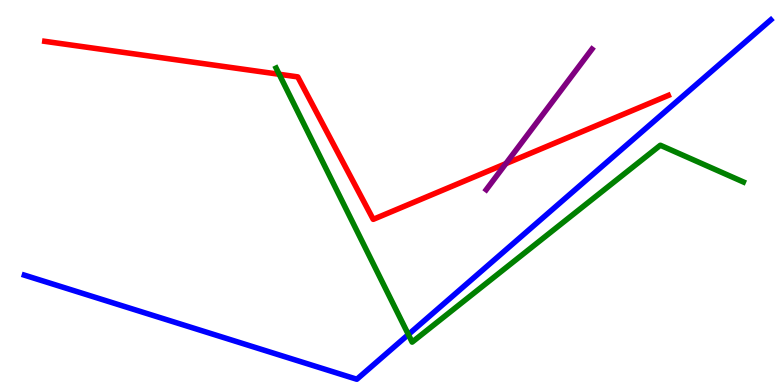[{'lines': ['blue', 'red'], 'intersections': []}, {'lines': ['green', 'red'], 'intersections': [{'x': 3.6, 'y': 8.07}]}, {'lines': ['purple', 'red'], 'intersections': [{'x': 6.53, 'y': 5.75}]}, {'lines': ['blue', 'green'], 'intersections': [{'x': 5.27, 'y': 1.31}]}, {'lines': ['blue', 'purple'], 'intersections': []}, {'lines': ['green', 'purple'], 'intersections': []}]